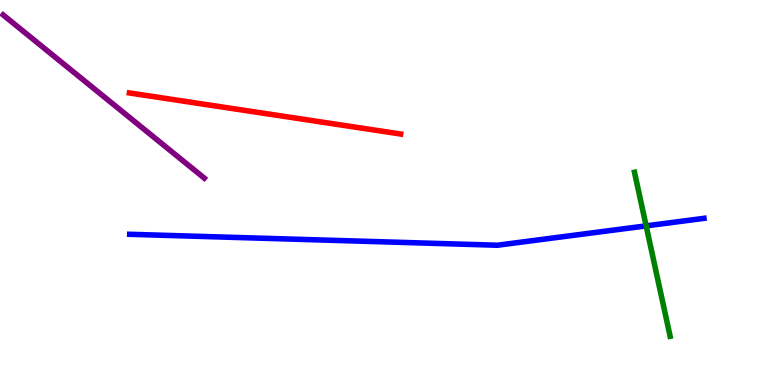[{'lines': ['blue', 'red'], 'intersections': []}, {'lines': ['green', 'red'], 'intersections': []}, {'lines': ['purple', 'red'], 'intersections': []}, {'lines': ['blue', 'green'], 'intersections': [{'x': 8.34, 'y': 4.13}]}, {'lines': ['blue', 'purple'], 'intersections': []}, {'lines': ['green', 'purple'], 'intersections': []}]